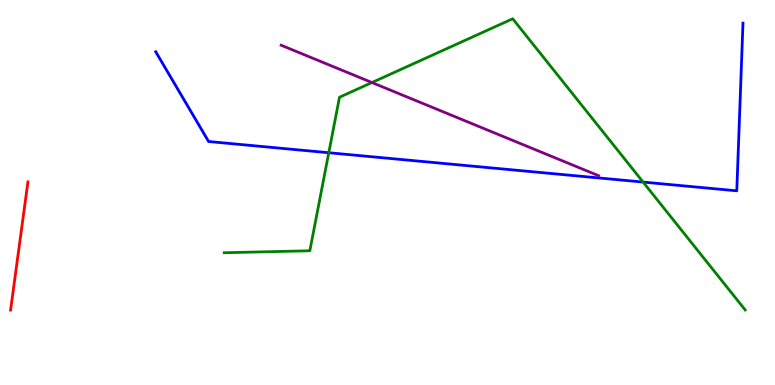[{'lines': ['blue', 'red'], 'intersections': []}, {'lines': ['green', 'red'], 'intersections': []}, {'lines': ['purple', 'red'], 'intersections': []}, {'lines': ['blue', 'green'], 'intersections': [{'x': 4.24, 'y': 6.03}, {'x': 8.3, 'y': 5.27}]}, {'lines': ['blue', 'purple'], 'intersections': []}, {'lines': ['green', 'purple'], 'intersections': [{'x': 4.8, 'y': 7.86}]}]